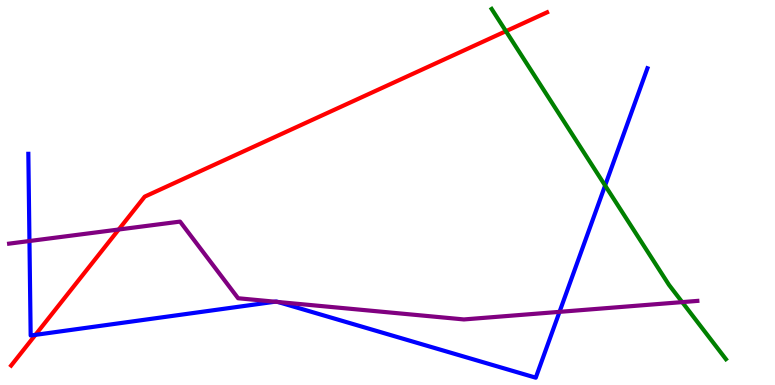[{'lines': ['blue', 'red'], 'intersections': [{'x': 0.457, 'y': 1.3}]}, {'lines': ['green', 'red'], 'intersections': [{'x': 6.53, 'y': 9.19}]}, {'lines': ['purple', 'red'], 'intersections': [{'x': 1.53, 'y': 4.04}]}, {'lines': ['blue', 'green'], 'intersections': [{'x': 7.81, 'y': 5.18}]}, {'lines': ['blue', 'purple'], 'intersections': [{'x': 0.38, 'y': 3.74}, {'x': 3.55, 'y': 2.16}, {'x': 3.59, 'y': 2.16}, {'x': 7.22, 'y': 1.9}]}, {'lines': ['green', 'purple'], 'intersections': [{'x': 8.8, 'y': 2.15}]}]